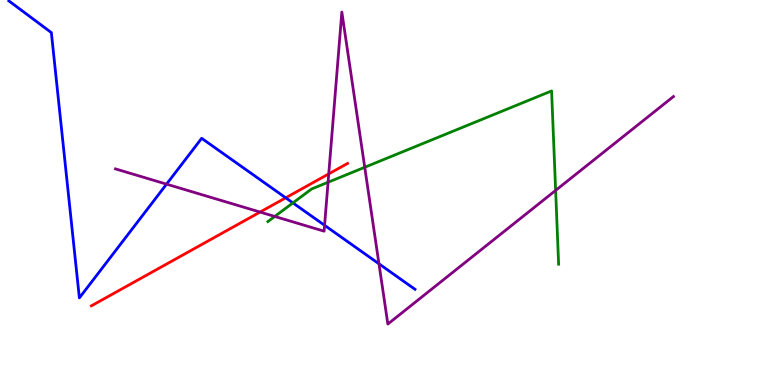[{'lines': ['blue', 'red'], 'intersections': [{'x': 3.69, 'y': 4.86}]}, {'lines': ['green', 'red'], 'intersections': []}, {'lines': ['purple', 'red'], 'intersections': [{'x': 3.36, 'y': 4.49}, {'x': 4.24, 'y': 5.48}]}, {'lines': ['blue', 'green'], 'intersections': [{'x': 3.78, 'y': 4.73}]}, {'lines': ['blue', 'purple'], 'intersections': [{'x': 2.15, 'y': 5.22}, {'x': 4.19, 'y': 4.15}, {'x': 4.89, 'y': 3.15}]}, {'lines': ['green', 'purple'], 'intersections': [{'x': 3.55, 'y': 4.38}, {'x': 4.23, 'y': 5.27}, {'x': 4.71, 'y': 5.66}, {'x': 7.17, 'y': 5.05}]}]